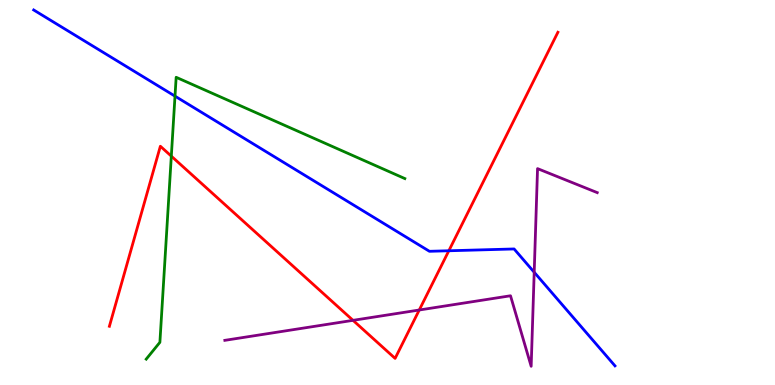[{'lines': ['blue', 'red'], 'intersections': [{'x': 5.79, 'y': 3.49}]}, {'lines': ['green', 'red'], 'intersections': [{'x': 2.21, 'y': 5.94}]}, {'lines': ['purple', 'red'], 'intersections': [{'x': 4.55, 'y': 1.68}, {'x': 5.41, 'y': 1.95}]}, {'lines': ['blue', 'green'], 'intersections': [{'x': 2.26, 'y': 7.5}]}, {'lines': ['blue', 'purple'], 'intersections': [{'x': 6.89, 'y': 2.93}]}, {'lines': ['green', 'purple'], 'intersections': []}]